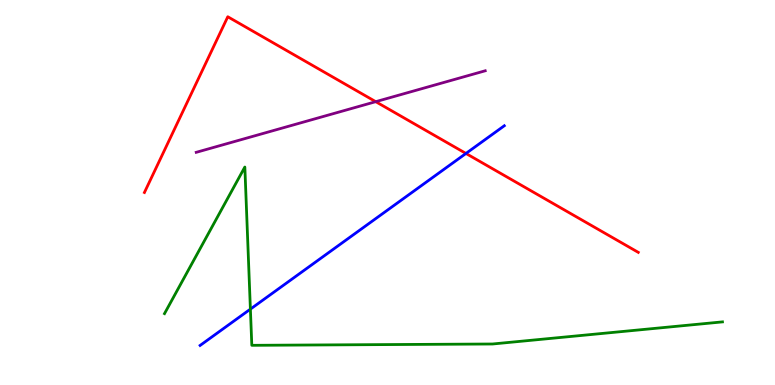[{'lines': ['blue', 'red'], 'intersections': [{'x': 6.01, 'y': 6.01}]}, {'lines': ['green', 'red'], 'intersections': []}, {'lines': ['purple', 'red'], 'intersections': [{'x': 4.85, 'y': 7.36}]}, {'lines': ['blue', 'green'], 'intersections': [{'x': 3.23, 'y': 1.97}]}, {'lines': ['blue', 'purple'], 'intersections': []}, {'lines': ['green', 'purple'], 'intersections': []}]